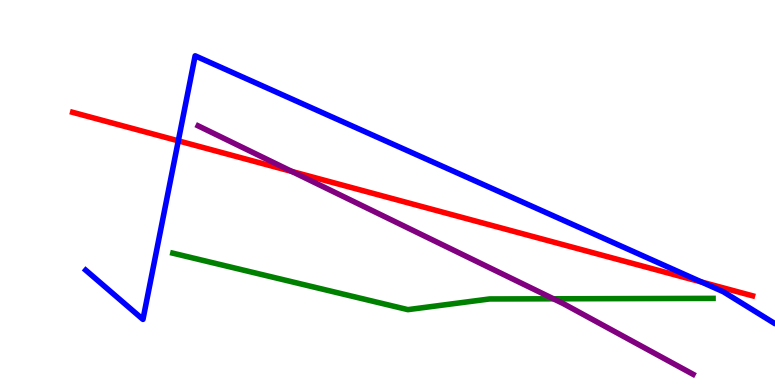[{'lines': ['blue', 'red'], 'intersections': [{'x': 2.3, 'y': 6.34}, {'x': 9.05, 'y': 2.67}]}, {'lines': ['green', 'red'], 'intersections': []}, {'lines': ['purple', 'red'], 'intersections': [{'x': 3.77, 'y': 5.55}]}, {'lines': ['blue', 'green'], 'intersections': []}, {'lines': ['blue', 'purple'], 'intersections': []}, {'lines': ['green', 'purple'], 'intersections': [{'x': 7.14, 'y': 2.24}]}]